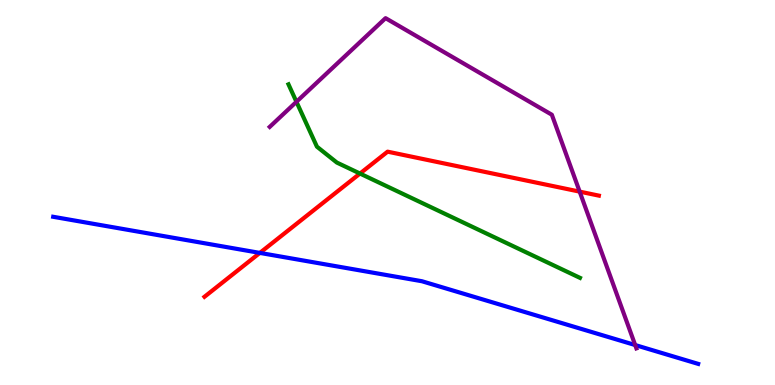[{'lines': ['blue', 'red'], 'intersections': [{'x': 3.35, 'y': 3.43}]}, {'lines': ['green', 'red'], 'intersections': [{'x': 4.65, 'y': 5.49}]}, {'lines': ['purple', 'red'], 'intersections': [{'x': 7.48, 'y': 5.02}]}, {'lines': ['blue', 'green'], 'intersections': []}, {'lines': ['blue', 'purple'], 'intersections': [{'x': 8.2, 'y': 1.04}]}, {'lines': ['green', 'purple'], 'intersections': [{'x': 3.83, 'y': 7.36}]}]